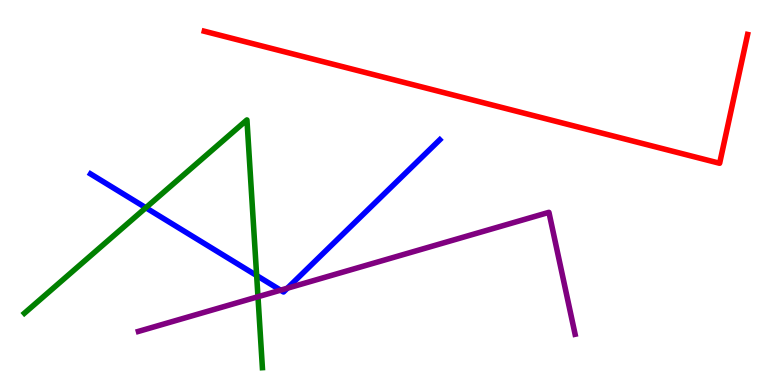[{'lines': ['blue', 'red'], 'intersections': []}, {'lines': ['green', 'red'], 'intersections': []}, {'lines': ['purple', 'red'], 'intersections': []}, {'lines': ['blue', 'green'], 'intersections': [{'x': 1.88, 'y': 4.6}, {'x': 3.31, 'y': 2.84}]}, {'lines': ['blue', 'purple'], 'intersections': [{'x': 3.62, 'y': 2.46}, {'x': 3.71, 'y': 2.51}]}, {'lines': ['green', 'purple'], 'intersections': [{'x': 3.33, 'y': 2.29}]}]